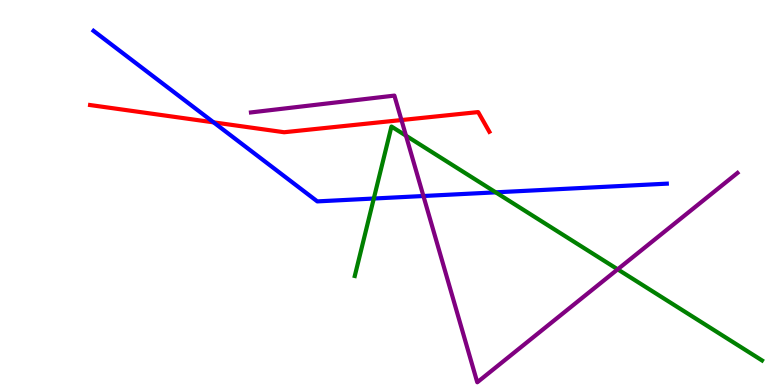[{'lines': ['blue', 'red'], 'intersections': [{'x': 2.76, 'y': 6.82}]}, {'lines': ['green', 'red'], 'intersections': []}, {'lines': ['purple', 'red'], 'intersections': [{'x': 5.18, 'y': 6.88}]}, {'lines': ['blue', 'green'], 'intersections': [{'x': 4.82, 'y': 4.84}, {'x': 6.4, 'y': 5.0}]}, {'lines': ['blue', 'purple'], 'intersections': [{'x': 5.46, 'y': 4.91}]}, {'lines': ['green', 'purple'], 'intersections': [{'x': 5.24, 'y': 6.48}, {'x': 7.97, 'y': 3.0}]}]